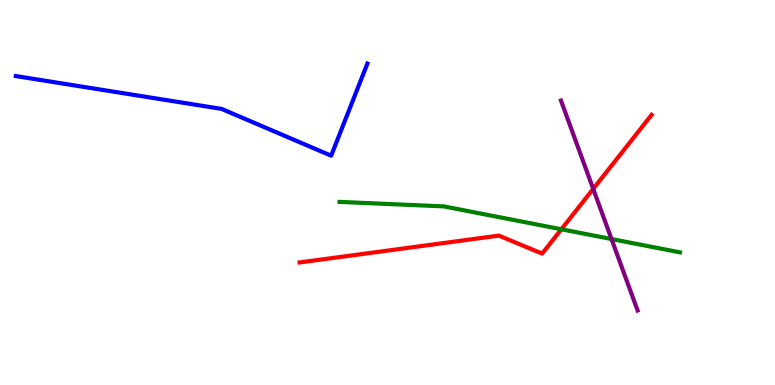[{'lines': ['blue', 'red'], 'intersections': []}, {'lines': ['green', 'red'], 'intersections': [{'x': 7.24, 'y': 4.04}]}, {'lines': ['purple', 'red'], 'intersections': [{'x': 7.65, 'y': 5.09}]}, {'lines': ['blue', 'green'], 'intersections': []}, {'lines': ['blue', 'purple'], 'intersections': []}, {'lines': ['green', 'purple'], 'intersections': [{'x': 7.89, 'y': 3.79}]}]